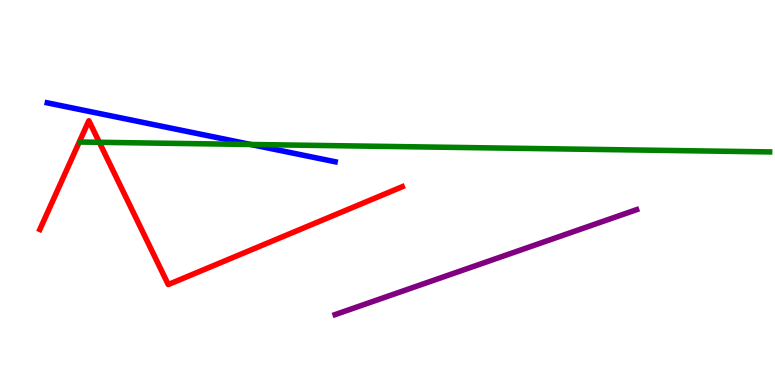[{'lines': ['blue', 'red'], 'intersections': []}, {'lines': ['green', 'red'], 'intersections': [{'x': 1.28, 'y': 6.3}]}, {'lines': ['purple', 'red'], 'intersections': []}, {'lines': ['blue', 'green'], 'intersections': [{'x': 3.24, 'y': 6.25}]}, {'lines': ['blue', 'purple'], 'intersections': []}, {'lines': ['green', 'purple'], 'intersections': []}]